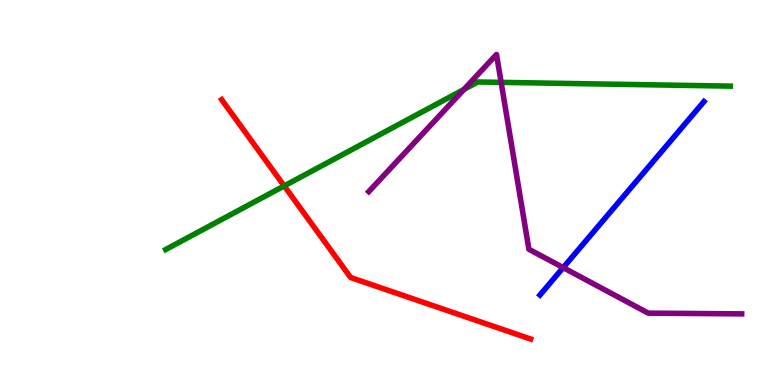[{'lines': ['blue', 'red'], 'intersections': []}, {'lines': ['green', 'red'], 'intersections': [{'x': 3.67, 'y': 5.17}]}, {'lines': ['purple', 'red'], 'intersections': []}, {'lines': ['blue', 'green'], 'intersections': []}, {'lines': ['blue', 'purple'], 'intersections': [{'x': 7.27, 'y': 3.05}]}, {'lines': ['green', 'purple'], 'intersections': [{'x': 5.99, 'y': 7.68}, {'x': 6.47, 'y': 7.86}]}]